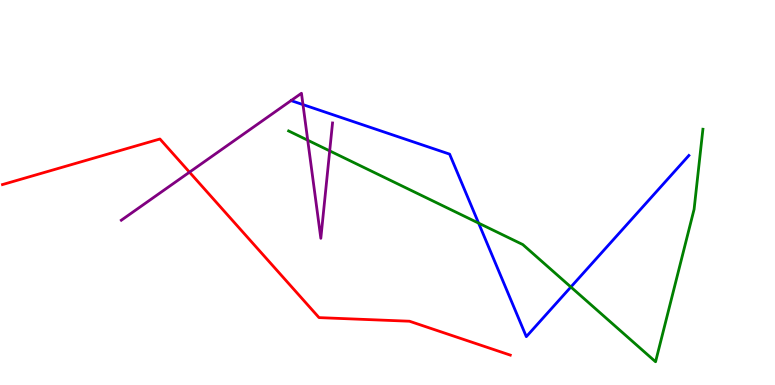[{'lines': ['blue', 'red'], 'intersections': []}, {'lines': ['green', 'red'], 'intersections': []}, {'lines': ['purple', 'red'], 'intersections': [{'x': 2.44, 'y': 5.53}]}, {'lines': ['blue', 'green'], 'intersections': [{'x': 6.18, 'y': 4.2}, {'x': 7.37, 'y': 2.55}]}, {'lines': ['blue', 'purple'], 'intersections': [{'x': 3.91, 'y': 7.28}]}, {'lines': ['green', 'purple'], 'intersections': [{'x': 3.97, 'y': 6.36}, {'x': 4.25, 'y': 6.08}]}]